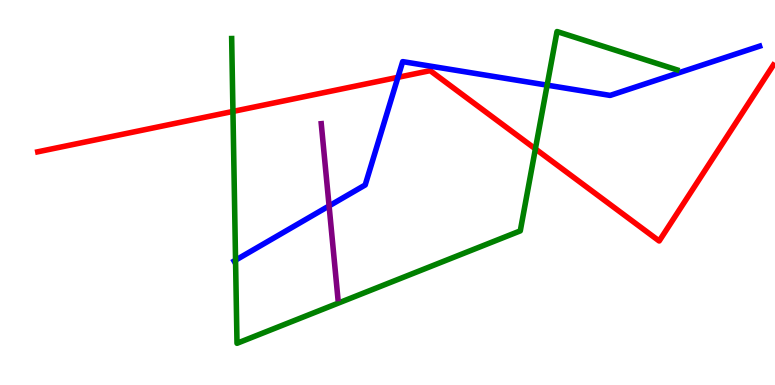[{'lines': ['blue', 'red'], 'intersections': [{'x': 5.13, 'y': 7.99}]}, {'lines': ['green', 'red'], 'intersections': [{'x': 3.01, 'y': 7.11}, {'x': 6.91, 'y': 6.13}]}, {'lines': ['purple', 'red'], 'intersections': []}, {'lines': ['blue', 'green'], 'intersections': [{'x': 3.04, 'y': 3.24}, {'x': 7.06, 'y': 7.79}]}, {'lines': ['blue', 'purple'], 'intersections': [{'x': 4.25, 'y': 4.65}]}, {'lines': ['green', 'purple'], 'intersections': []}]